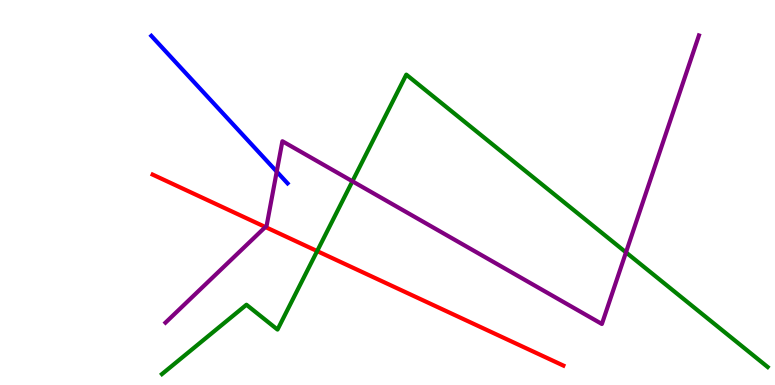[{'lines': ['blue', 'red'], 'intersections': []}, {'lines': ['green', 'red'], 'intersections': [{'x': 4.09, 'y': 3.48}]}, {'lines': ['purple', 'red'], 'intersections': [{'x': 3.42, 'y': 4.1}]}, {'lines': ['blue', 'green'], 'intersections': []}, {'lines': ['blue', 'purple'], 'intersections': [{'x': 3.57, 'y': 5.54}]}, {'lines': ['green', 'purple'], 'intersections': [{'x': 4.55, 'y': 5.29}, {'x': 8.08, 'y': 3.45}]}]